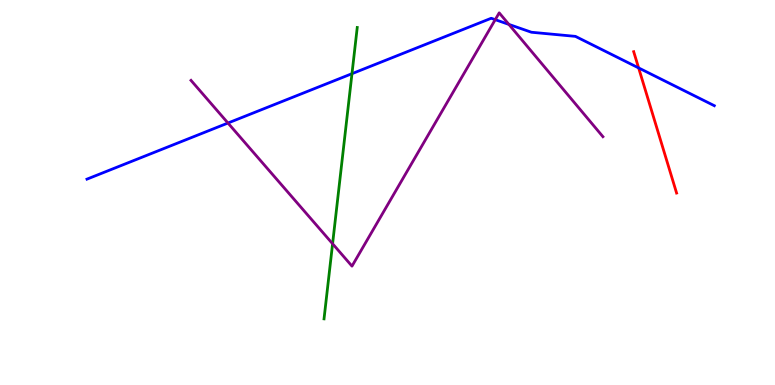[{'lines': ['blue', 'red'], 'intersections': [{'x': 8.24, 'y': 8.24}]}, {'lines': ['green', 'red'], 'intersections': []}, {'lines': ['purple', 'red'], 'intersections': []}, {'lines': ['blue', 'green'], 'intersections': [{'x': 4.54, 'y': 8.09}]}, {'lines': ['blue', 'purple'], 'intersections': [{'x': 2.94, 'y': 6.8}, {'x': 6.39, 'y': 9.49}, {'x': 6.57, 'y': 9.37}]}, {'lines': ['green', 'purple'], 'intersections': [{'x': 4.29, 'y': 3.67}]}]